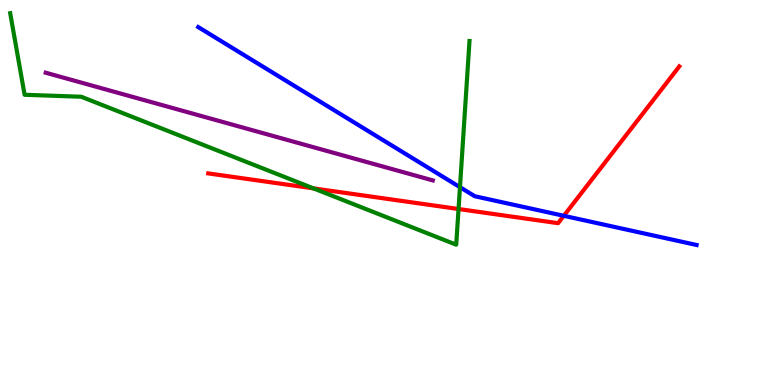[{'lines': ['blue', 'red'], 'intersections': [{'x': 7.27, 'y': 4.39}]}, {'lines': ['green', 'red'], 'intersections': [{'x': 4.04, 'y': 5.11}, {'x': 5.92, 'y': 4.57}]}, {'lines': ['purple', 'red'], 'intersections': []}, {'lines': ['blue', 'green'], 'intersections': [{'x': 5.94, 'y': 5.14}]}, {'lines': ['blue', 'purple'], 'intersections': []}, {'lines': ['green', 'purple'], 'intersections': []}]